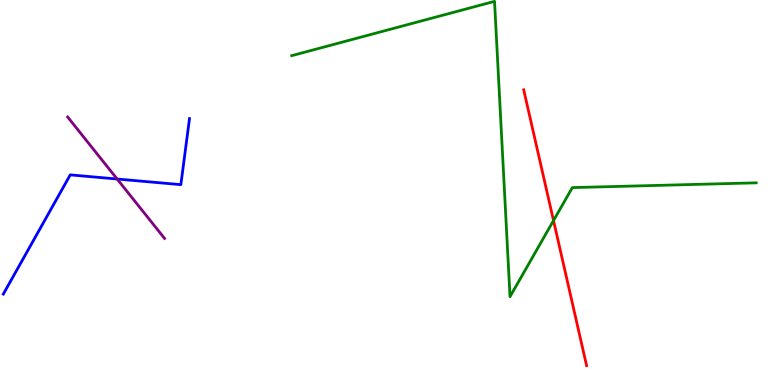[{'lines': ['blue', 'red'], 'intersections': []}, {'lines': ['green', 'red'], 'intersections': [{'x': 7.14, 'y': 4.27}]}, {'lines': ['purple', 'red'], 'intersections': []}, {'lines': ['blue', 'green'], 'intersections': []}, {'lines': ['blue', 'purple'], 'intersections': [{'x': 1.51, 'y': 5.35}]}, {'lines': ['green', 'purple'], 'intersections': []}]